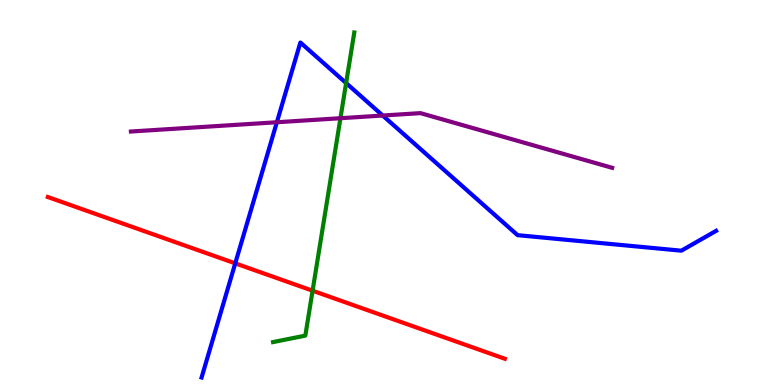[{'lines': ['blue', 'red'], 'intersections': [{'x': 3.04, 'y': 3.16}]}, {'lines': ['green', 'red'], 'intersections': [{'x': 4.03, 'y': 2.45}]}, {'lines': ['purple', 'red'], 'intersections': []}, {'lines': ['blue', 'green'], 'intersections': [{'x': 4.47, 'y': 7.84}]}, {'lines': ['blue', 'purple'], 'intersections': [{'x': 3.57, 'y': 6.82}, {'x': 4.94, 'y': 7.0}]}, {'lines': ['green', 'purple'], 'intersections': [{'x': 4.39, 'y': 6.93}]}]